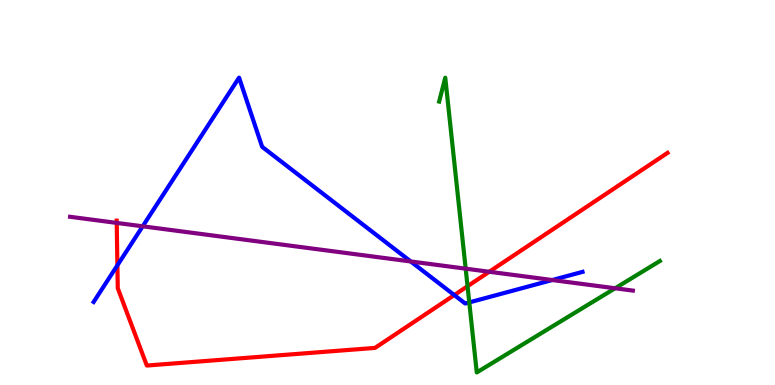[{'lines': ['blue', 'red'], 'intersections': [{'x': 1.51, 'y': 3.11}, {'x': 5.86, 'y': 2.34}]}, {'lines': ['green', 'red'], 'intersections': [{'x': 6.03, 'y': 2.57}]}, {'lines': ['purple', 'red'], 'intersections': [{'x': 1.51, 'y': 4.21}, {'x': 6.31, 'y': 2.94}]}, {'lines': ['blue', 'green'], 'intersections': [{'x': 6.06, 'y': 2.15}]}, {'lines': ['blue', 'purple'], 'intersections': [{'x': 1.84, 'y': 4.12}, {'x': 5.3, 'y': 3.21}, {'x': 7.13, 'y': 2.73}]}, {'lines': ['green', 'purple'], 'intersections': [{'x': 6.01, 'y': 3.02}, {'x': 7.94, 'y': 2.51}]}]